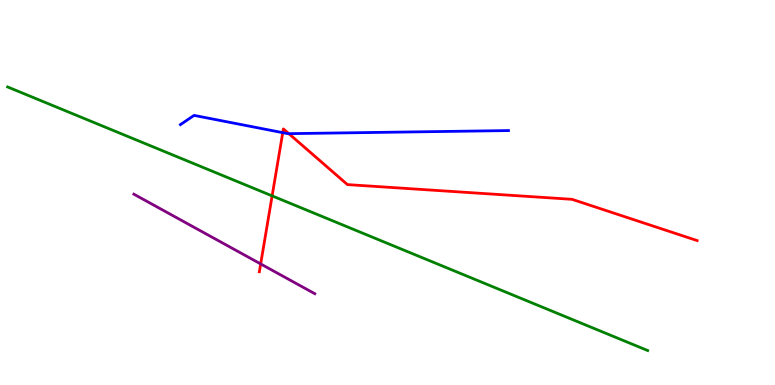[{'lines': ['blue', 'red'], 'intersections': [{'x': 3.65, 'y': 6.55}, {'x': 3.73, 'y': 6.53}]}, {'lines': ['green', 'red'], 'intersections': [{'x': 3.51, 'y': 4.91}]}, {'lines': ['purple', 'red'], 'intersections': [{'x': 3.36, 'y': 3.14}]}, {'lines': ['blue', 'green'], 'intersections': []}, {'lines': ['blue', 'purple'], 'intersections': []}, {'lines': ['green', 'purple'], 'intersections': []}]